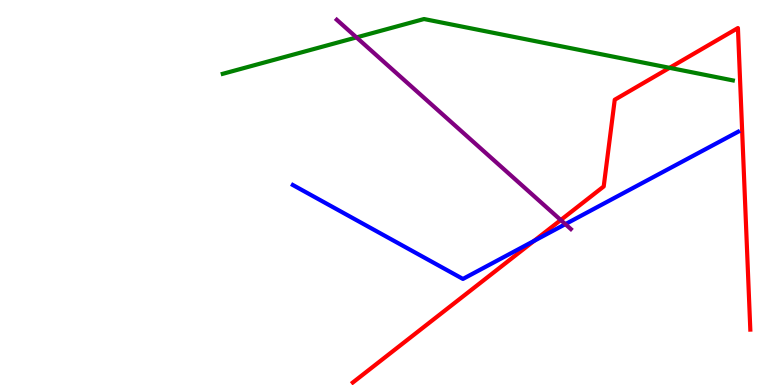[{'lines': ['blue', 'red'], 'intersections': [{'x': 6.89, 'y': 3.74}]}, {'lines': ['green', 'red'], 'intersections': [{'x': 8.64, 'y': 8.24}]}, {'lines': ['purple', 'red'], 'intersections': [{'x': 7.24, 'y': 4.28}]}, {'lines': ['blue', 'green'], 'intersections': []}, {'lines': ['blue', 'purple'], 'intersections': [{'x': 7.3, 'y': 4.18}]}, {'lines': ['green', 'purple'], 'intersections': [{'x': 4.6, 'y': 9.03}]}]